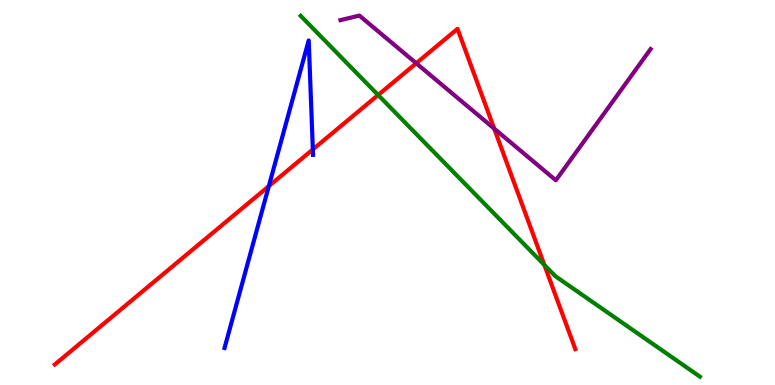[{'lines': ['blue', 'red'], 'intersections': [{'x': 3.47, 'y': 5.17}, {'x': 4.04, 'y': 6.12}]}, {'lines': ['green', 'red'], 'intersections': [{'x': 4.88, 'y': 7.53}, {'x': 7.02, 'y': 3.12}]}, {'lines': ['purple', 'red'], 'intersections': [{'x': 5.37, 'y': 8.36}, {'x': 6.38, 'y': 6.66}]}, {'lines': ['blue', 'green'], 'intersections': []}, {'lines': ['blue', 'purple'], 'intersections': []}, {'lines': ['green', 'purple'], 'intersections': []}]